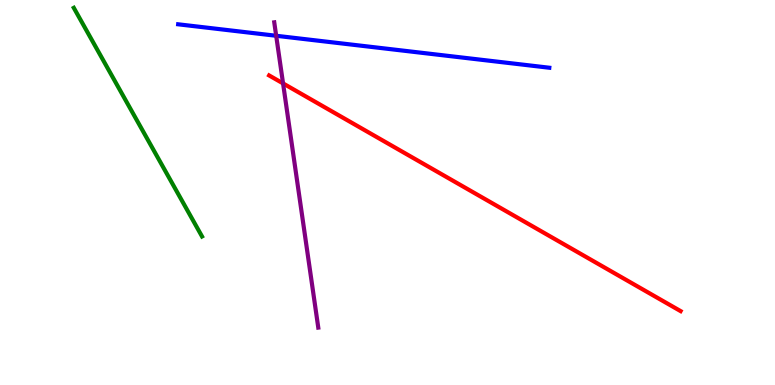[{'lines': ['blue', 'red'], 'intersections': []}, {'lines': ['green', 'red'], 'intersections': []}, {'lines': ['purple', 'red'], 'intersections': [{'x': 3.65, 'y': 7.83}]}, {'lines': ['blue', 'green'], 'intersections': []}, {'lines': ['blue', 'purple'], 'intersections': [{'x': 3.56, 'y': 9.07}]}, {'lines': ['green', 'purple'], 'intersections': []}]